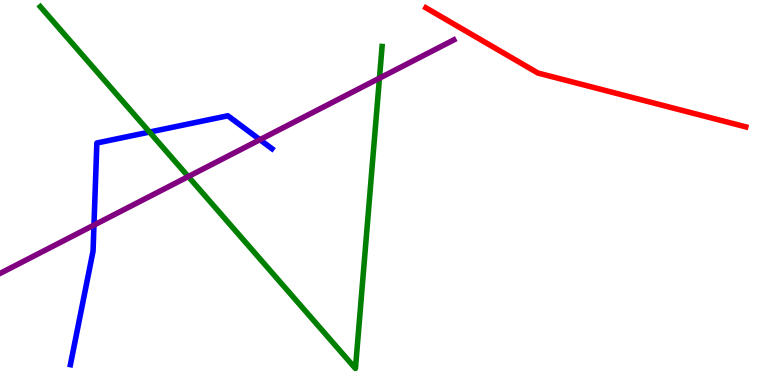[{'lines': ['blue', 'red'], 'intersections': []}, {'lines': ['green', 'red'], 'intersections': []}, {'lines': ['purple', 'red'], 'intersections': []}, {'lines': ['blue', 'green'], 'intersections': [{'x': 1.93, 'y': 6.57}]}, {'lines': ['blue', 'purple'], 'intersections': [{'x': 1.21, 'y': 4.15}, {'x': 3.35, 'y': 6.37}]}, {'lines': ['green', 'purple'], 'intersections': [{'x': 2.43, 'y': 5.41}, {'x': 4.9, 'y': 7.97}]}]